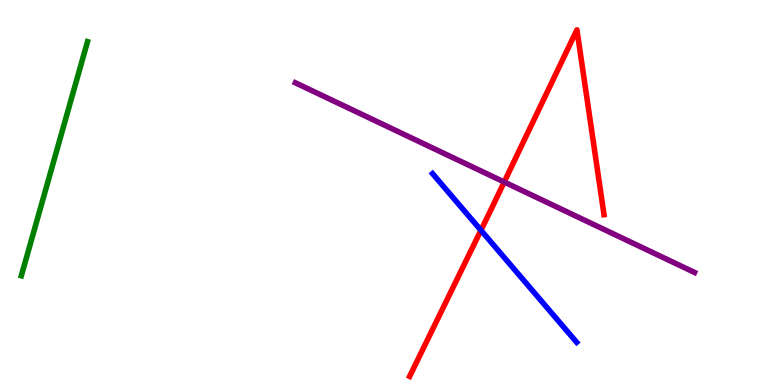[{'lines': ['blue', 'red'], 'intersections': [{'x': 6.21, 'y': 4.02}]}, {'lines': ['green', 'red'], 'intersections': []}, {'lines': ['purple', 'red'], 'intersections': [{'x': 6.51, 'y': 5.27}]}, {'lines': ['blue', 'green'], 'intersections': []}, {'lines': ['blue', 'purple'], 'intersections': []}, {'lines': ['green', 'purple'], 'intersections': []}]